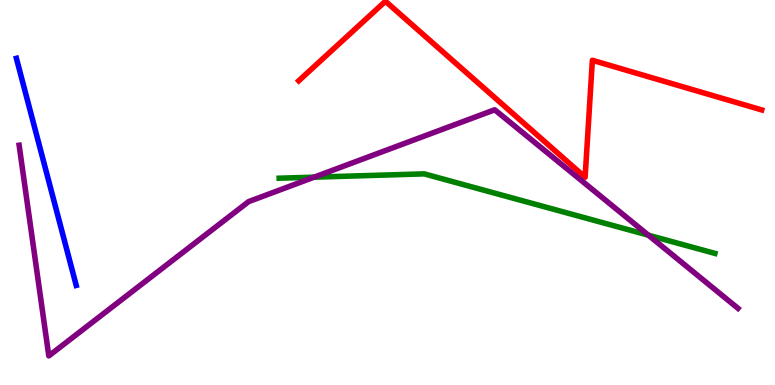[{'lines': ['blue', 'red'], 'intersections': []}, {'lines': ['green', 'red'], 'intersections': []}, {'lines': ['purple', 'red'], 'intersections': []}, {'lines': ['blue', 'green'], 'intersections': []}, {'lines': ['blue', 'purple'], 'intersections': []}, {'lines': ['green', 'purple'], 'intersections': [{'x': 4.05, 'y': 5.4}, {'x': 8.37, 'y': 3.89}]}]